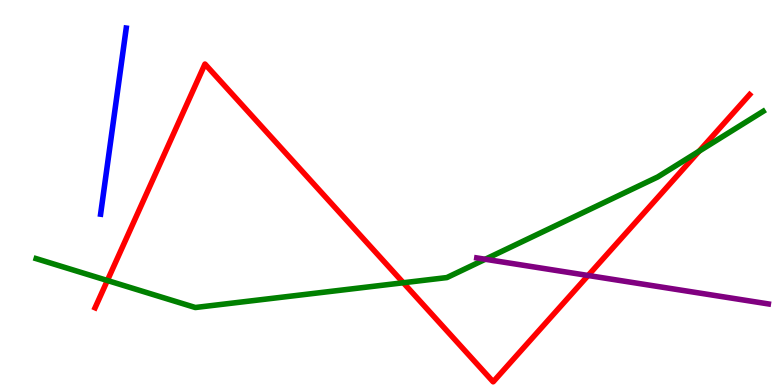[{'lines': ['blue', 'red'], 'intersections': []}, {'lines': ['green', 'red'], 'intersections': [{'x': 1.39, 'y': 2.71}, {'x': 5.2, 'y': 2.66}, {'x': 9.02, 'y': 6.07}]}, {'lines': ['purple', 'red'], 'intersections': [{'x': 7.59, 'y': 2.84}]}, {'lines': ['blue', 'green'], 'intersections': []}, {'lines': ['blue', 'purple'], 'intersections': []}, {'lines': ['green', 'purple'], 'intersections': [{'x': 6.26, 'y': 3.27}]}]